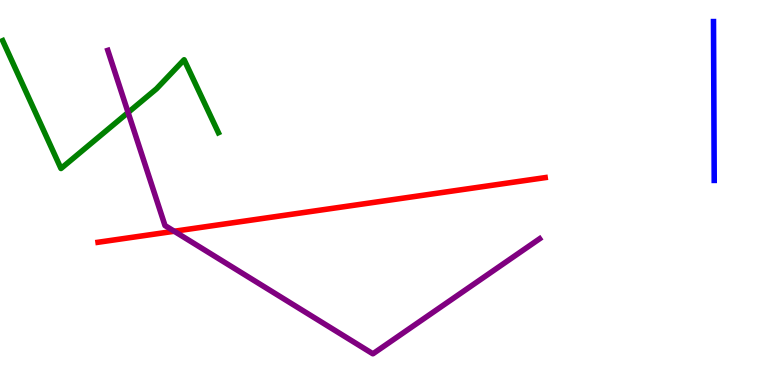[{'lines': ['blue', 'red'], 'intersections': []}, {'lines': ['green', 'red'], 'intersections': []}, {'lines': ['purple', 'red'], 'intersections': [{'x': 2.25, 'y': 3.99}]}, {'lines': ['blue', 'green'], 'intersections': []}, {'lines': ['blue', 'purple'], 'intersections': []}, {'lines': ['green', 'purple'], 'intersections': [{'x': 1.65, 'y': 7.08}]}]